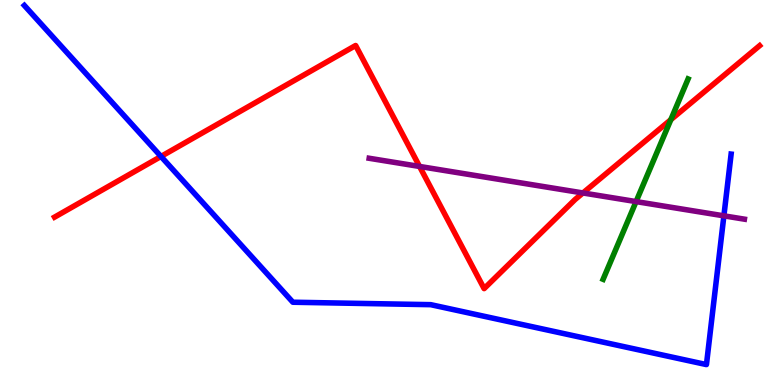[{'lines': ['blue', 'red'], 'intersections': [{'x': 2.08, 'y': 5.94}]}, {'lines': ['green', 'red'], 'intersections': [{'x': 8.66, 'y': 6.89}]}, {'lines': ['purple', 'red'], 'intersections': [{'x': 5.41, 'y': 5.68}, {'x': 7.52, 'y': 4.99}]}, {'lines': ['blue', 'green'], 'intersections': []}, {'lines': ['blue', 'purple'], 'intersections': [{'x': 9.34, 'y': 4.39}]}, {'lines': ['green', 'purple'], 'intersections': [{'x': 8.21, 'y': 4.76}]}]